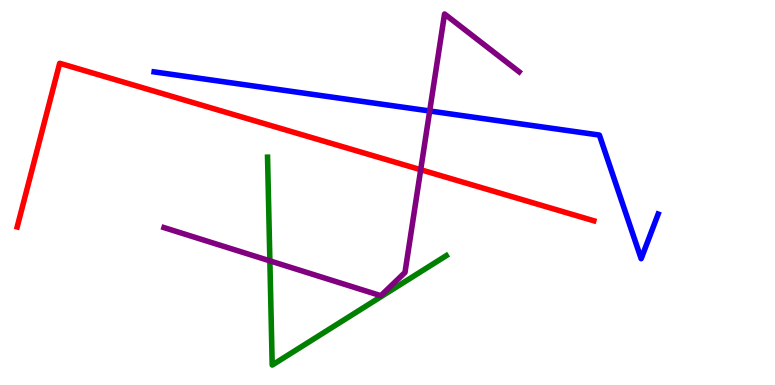[{'lines': ['blue', 'red'], 'intersections': []}, {'lines': ['green', 'red'], 'intersections': []}, {'lines': ['purple', 'red'], 'intersections': [{'x': 5.43, 'y': 5.59}]}, {'lines': ['blue', 'green'], 'intersections': []}, {'lines': ['blue', 'purple'], 'intersections': [{'x': 5.54, 'y': 7.12}]}, {'lines': ['green', 'purple'], 'intersections': [{'x': 3.48, 'y': 3.22}]}]